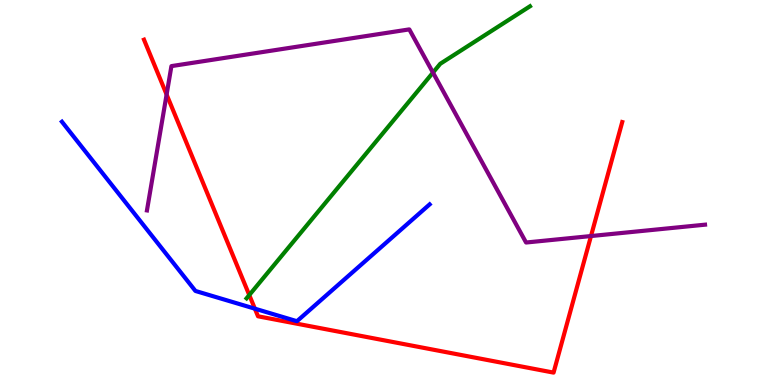[{'lines': ['blue', 'red'], 'intersections': [{'x': 3.29, 'y': 1.98}]}, {'lines': ['green', 'red'], 'intersections': [{'x': 3.22, 'y': 2.34}]}, {'lines': ['purple', 'red'], 'intersections': [{'x': 2.15, 'y': 7.54}, {'x': 7.63, 'y': 3.87}]}, {'lines': ['blue', 'green'], 'intersections': []}, {'lines': ['blue', 'purple'], 'intersections': []}, {'lines': ['green', 'purple'], 'intersections': [{'x': 5.59, 'y': 8.11}]}]